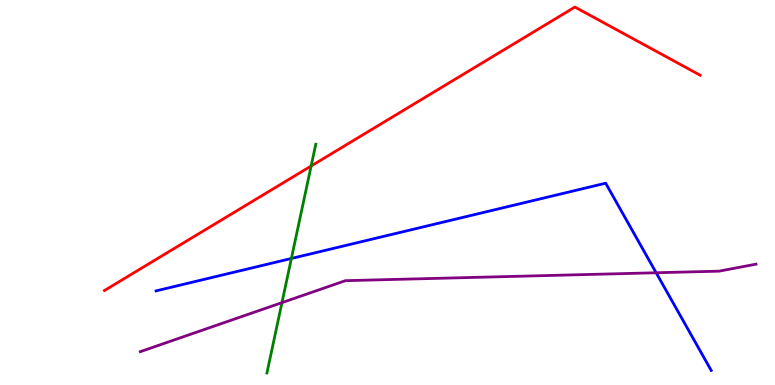[{'lines': ['blue', 'red'], 'intersections': []}, {'lines': ['green', 'red'], 'intersections': [{'x': 4.01, 'y': 5.69}]}, {'lines': ['purple', 'red'], 'intersections': []}, {'lines': ['blue', 'green'], 'intersections': [{'x': 3.76, 'y': 3.29}]}, {'lines': ['blue', 'purple'], 'intersections': [{'x': 8.47, 'y': 2.92}]}, {'lines': ['green', 'purple'], 'intersections': [{'x': 3.64, 'y': 2.14}]}]